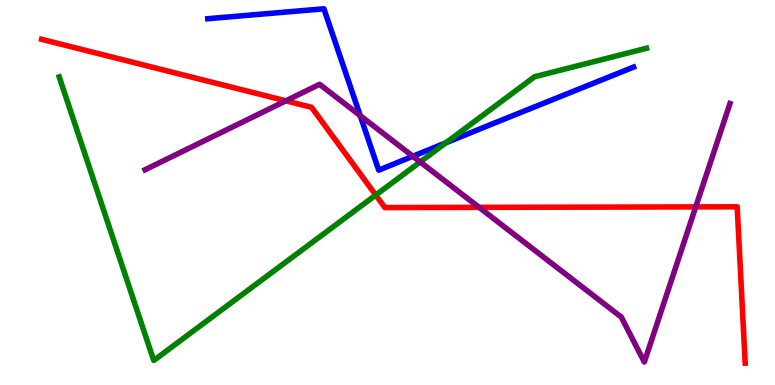[{'lines': ['blue', 'red'], 'intersections': []}, {'lines': ['green', 'red'], 'intersections': [{'x': 4.85, 'y': 4.93}]}, {'lines': ['purple', 'red'], 'intersections': [{'x': 3.69, 'y': 7.38}, {'x': 6.18, 'y': 4.61}, {'x': 8.98, 'y': 4.63}]}, {'lines': ['blue', 'green'], 'intersections': [{'x': 5.75, 'y': 6.29}]}, {'lines': ['blue', 'purple'], 'intersections': [{'x': 4.65, 'y': 7.0}, {'x': 5.33, 'y': 5.94}]}, {'lines': ['green', 'purple'], 'intersections': [{'x': 5.42, 'y': 5.79}]}]